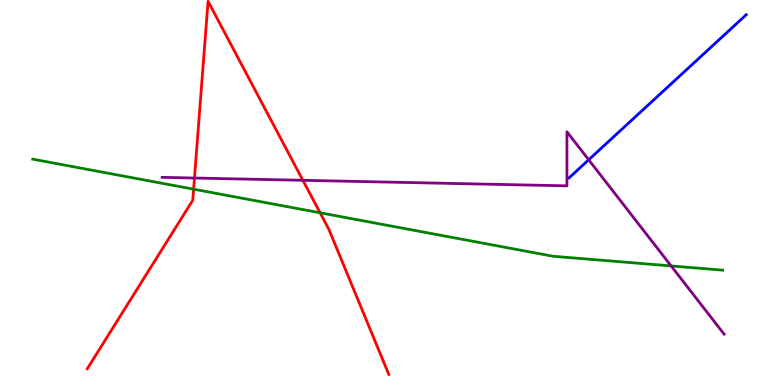[{'lines': ['blue', 'red'], 'intersections': []}, {'lines': ['green', 'red'], 'intersections': [{'x': 2.5, 'y': 5.09}, {'x': 4.13, 'y': 4.47}]}, {'lines': ['purple', 'red'], 'intersections': [{'x': 2.51, 'y': 5.38}, {'x': 3.91, 'y': 5.32}]}, {'lines': ['blue', 'green'], 'intersections': []}, {'lines': ['blue', 'purple'], 'intersections': [{'x': 7.6, 'y': 5.85}]}, {'lines': ['green', 'purple'], 'intersections': [{'x': 8.66, 'y': 3.09}]}]